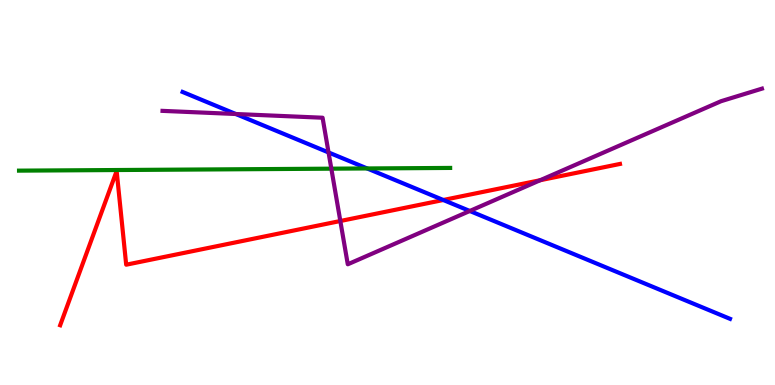[{'lines': ['blue', 'red'], 'intersections': [{'x': 5.72, 'y': 4.81}]}, {'lines': ['green', 'red'], 'intersections': []}, {'lines': ['purple', 'red'], 'intersections': [{'x': 4.39, 'y': 4.26}, {'x': 6.97, 'y': 5.32}]}, {'lines': ['blue', 'green'], 'intersections': [{'x': 4.74, 'y': 5.62}]}, {'lines': ['blue', 'purple'], 'intersections': [{'x': 3.04, 'y': 7.04}, {'x': 4.24, 'y': 6.04}, {'x': 6.06, 'y': 4.52}]}, {'lines': ['green', 'purple'], 'intersections': [{'x': 4.28, 'y': 5.62}]}]